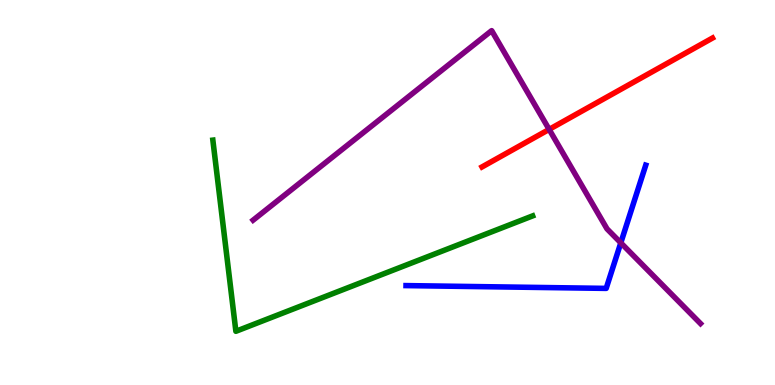[{'lines': ['blue', 'red'], 'intersections': []}, {'lines': ['green', 'red'], 'intersections': []}, {'lines': ['purple', 'red'], 'intersections': [{'x': 7.09, 'y': 6.64}]}, {'lines': ['blue', 'green'], 'intersections': []}, {'lines': ['blue', 'purple'], 'intersections': [{'x': 8.01, 'y': 3.69}]}, {'lines': ['green', 'purple'], 'intersections': []}]